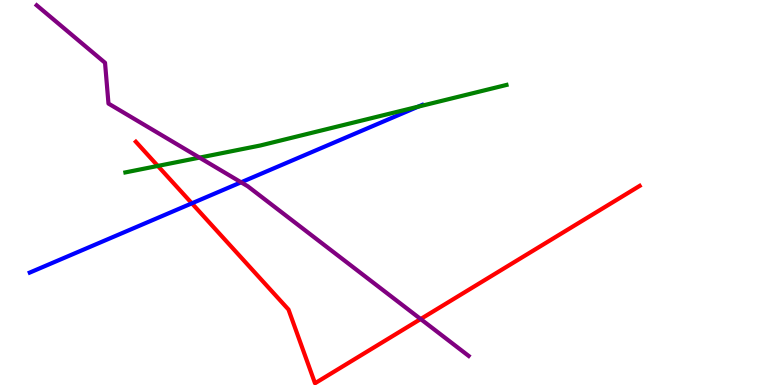[{'lines': ['blue', 'red'], 'intersections': [{'x': 2.48, 'y': 4.72}]}, {'lines': ['green', 'red'], 'intersections': [{'x': 2.04, 'y': 5.69}]}, {'lines': ['purple', 'red'], 'intersections': [{'x': 5.43, 'y': 1.71}]}, {'lines': ['blue', 'green'], 'intersections': [{'x': 5.4, 'y': 7.23}]}, {'lines': ['blue', 'purple'], 'intersections': [{'x': 3.11, 'y': 5.26}]}, {'lines': ['green', 'purple'], 'intersections': [{'x': 2.57, 'y': 5.91}]}]